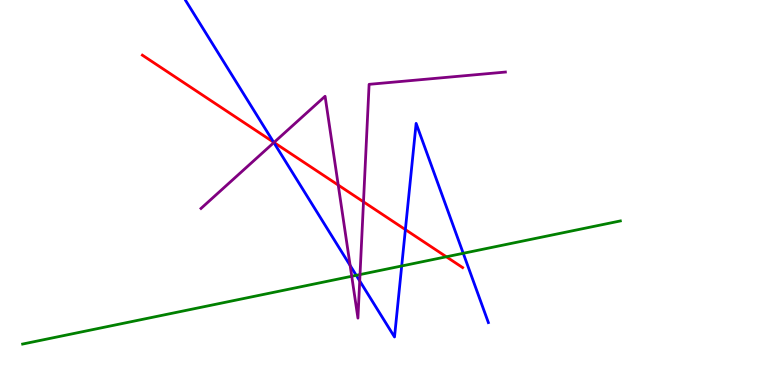[{'lines': ['blue', 'red'], 'intersections': [{'x': 3.53, 'y': 6.31}, {'x': 5.23, 'y': 4.04}]}, {'lines': ['green', 'red'], 'intersections': [{'x': 5.76, 'y': 3.33}]}, {'lines': ['purple', 'red'], 'intersections': [{'x': 3.54, 'y': 6.3}, {'x': 4.36, 'y': 5.19}, {'x': 4.69, 'y': 4.76}]}, {'lines': ['blue', 'green'], 'intersections': [{'x': 4.6, 'y': 2.85}, {'x': 5.18, 'y': 3.09}, {'x': 5.98, 'y': 3.42}]}, {'lines': ['blue', 'purple'], 'intersections': [{'x': 3.53, 'y': 6.3}, {'x': 4.52, 'y': 3.1}, {'x': 4.64, 'y': 2.7}]}, {'lines': ['green', 'purple'], 'intersections': [{'x': 4.54, 'y': 2.82}, {'x': 4.65, 'y': 2.87}]}]